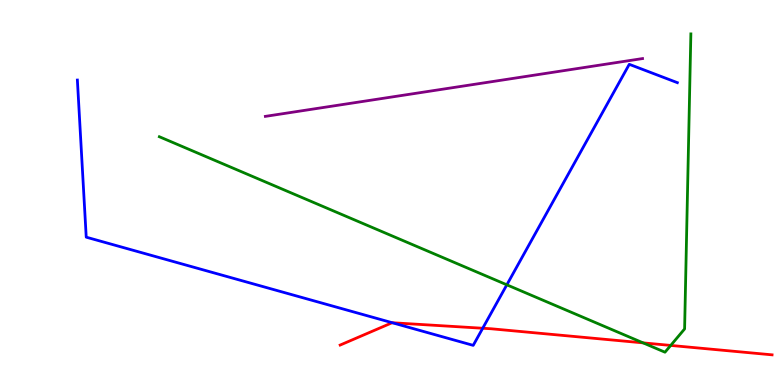[{'lines': ['blue', 'red'], 'intersections': [{'x': 5.06, 'y': 1.62}, {'x': 6.23, 'y': 1.47}]}, {'lines': ['green', 'red'], 'intersections': [{'x': 8.3, 'y': 1.09}, {'x': 8.65, 'y': 1.03}]}, {'lines': ['purple', 'red'], 'intersections': []}, {'lines': ['blue', 'green'], 'intersections': [{'x': 6.54, 'y': 2.6}]}, {'lines': ['blue', 'purple'], 'intersections': []}, {'lines': ['green', 'purple'], 'intersections': []}]